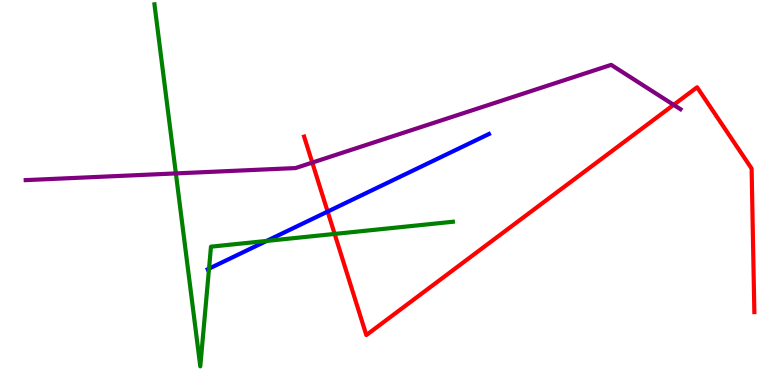[{'lines': ['blue', 'red'], 'intersections': [{'x': 4.23, 'y': 4.5}]}, {'lines': ['green', 'red'], 'intersections': [{'x': 4.32, 'y': 3.92}]}, {'lines': ['purple', 'red'], 'intersections': [{'x': 4.03, 'y': 5.78}, {'x': 8.69, 'y': 7.28}]}, {'lines': ['blue', 'green'], 'intersections': [{'x': 2.7, 'y': 3.02}, {'x': 3.44, 'y': 3.74}]}, {'lines': ['blue', 'purple'], 'intersections': []}, {'lines': ['green', 'purple'], 'intersections': [{'x': 2.27, 'y': 5.5}]}]